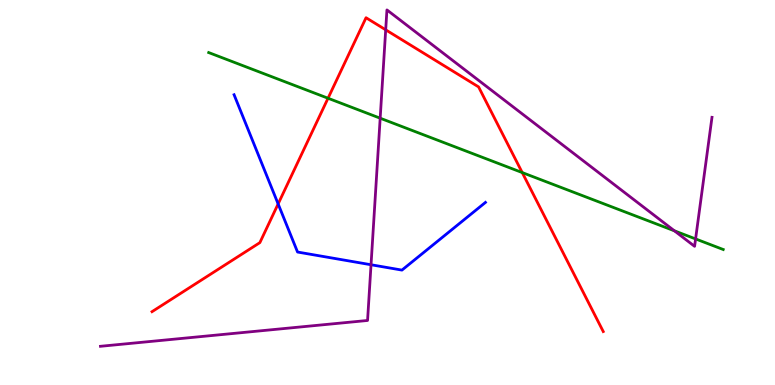[{'lines': ['blue', 'red'], 'intersections': [{'x': 3.59, 'y': 4.7}]}, {'lines': ['green', 'red'], 'intersections': [{'x': 4.23, 'y': 7.45}, {'x': 6.74, 'y': 5.52}]}, {'lines': ['purple', 'red'], 'intersections': [{'x': 4.98, 'y': 9.23}]}, {'lines': ['blue', 'green'], 'intersections': []}, {'lines': ['blue', 'purple'], 'intersections': [{'x': 4.79, 'y': 3.12}]}, {'lines': ['green', 'purple'], 'intersections': [{'x': 4.91, 'y': 6.93}, {'x': 8.7, 'y': 4.0}, {'x': 8.98, 'y': 3.79}]}]